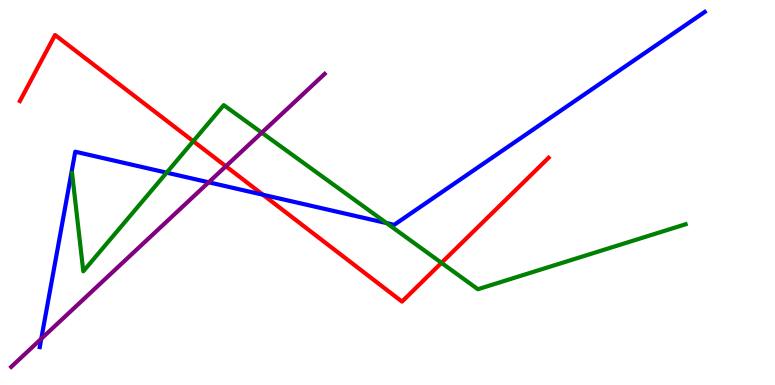[{'lines': ['blue', 'red'], 'intersections': [{'x': 3.39, 'y': 4.94}]}, {'lines': ['green', 'red'], 'intersections': [{'x': 2.49, 'y': 6.33}, {'x': 5.7, 'y': 3.17}]}, {'lines': ['purple', 'red'], 'intersections': [{'x': 2.91, 'y': 5.68}]}, {'lines': ['blue', 'green'], 'intersections': [{'x': 2.15, 'y': 5.52}, {'x': 4.99, 'y': 4.21}]}, {'lines': ['blue', 'purple'], 'intersections': [{'x': 0.533, 'y': 1.2}, {'x': 2.69, 'y': 5.26}]}, {'lines': ['green', 'purple'], 'intersections': [{'x': 3.38, 'y': 6.55}]}]